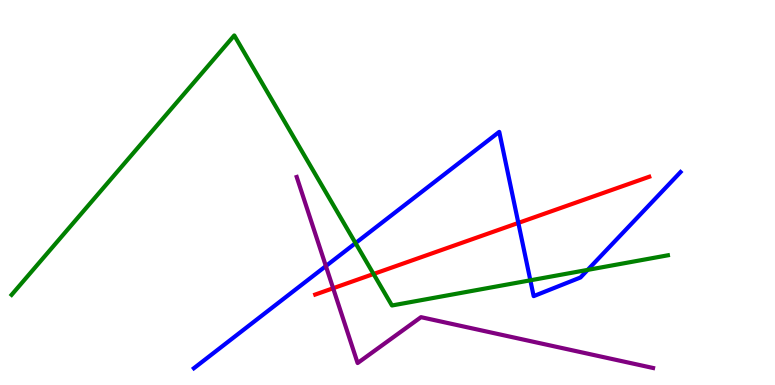[{'lines': ['blue', 'red'], 'intersections': [{'x': 6.69, 'y': 4.21}]}, {'lines': ['green', 'red'], 'intersections': [{'x': 4.82, 'y': 2.88}]}, {'lines': ['purple', 'red'], 'intersections': [{'x': 4.3, 'y': 2.51}]}, {'lines': ['blue', 'green'], 'intersections': [{'x': 4.59, 'y': 3.69}, {'x': 6.84, 'y': 2.72}, {'x': 7.58, 'y': 2.99}]}, {'lines': ['blue', 'purple'], 'intersections': [{'x': 4.2, 'y': 3.09}]}, {'lines': ['green', 'purple'], 'intersections': []}]